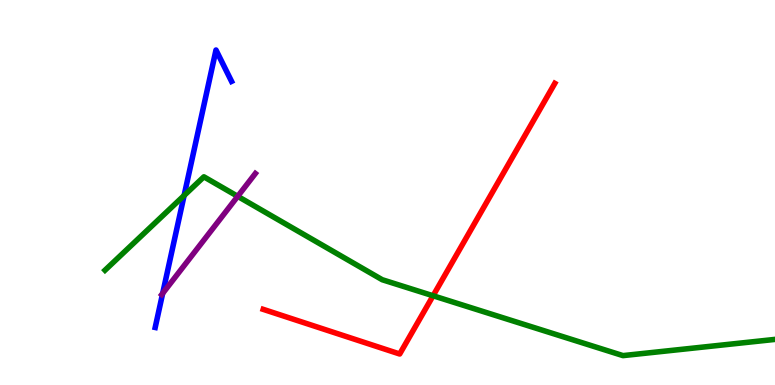[{'lines': ['blue', 'red'], 'intersections': []}, {'lines': ['green', 'red'], 'intersections': [{'x': 5.59, 'y': 2.32}]}, {'lines': ['purple', 'red'], 'intersections': []}, {'lines': ['blue', 'green'], 'intersections': [{'x': 2.38, 'y': 4.92}]}, {'lines': ['blue', 'purple'], 'intersections': [{'x': 2.1, 'y': 2.38}]}, {'lines': ['green', 'purple'], 'intersections': [{'x': 3.07, 'y': 4.9}]}]